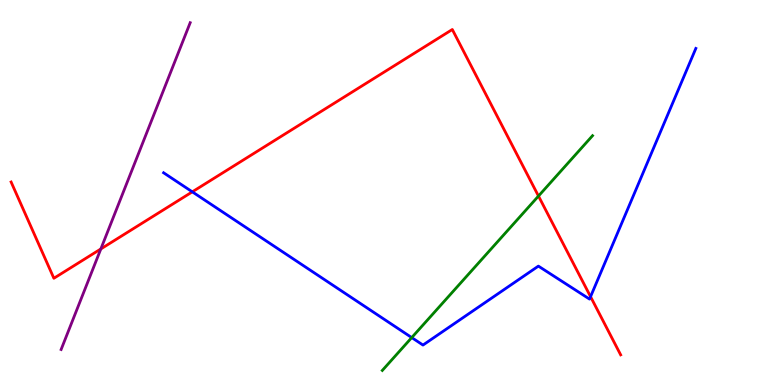[{'lines': ['blue', 'red'], 'intersections': [{'x': 2.48, 'y': 5.02}, {'x': 7.62, 'y': 2.29}]}, {'lines': ['green', 'red'], 'intersections': [{'x': 6.95, 'y': 4.91}]}, {'lines': ['purple', 'red'], 'intersections': [{'x': 1.3, 'y': 3.53}]}, {'lines': ['blue', 'green'], 'intersections': [{'x': 5.31, 'y': 1.23}]}, {'lines': ['blue', 'purple'], 'intersections': []}, {'lines': ['green', 'purple'], 'intersections': []}]